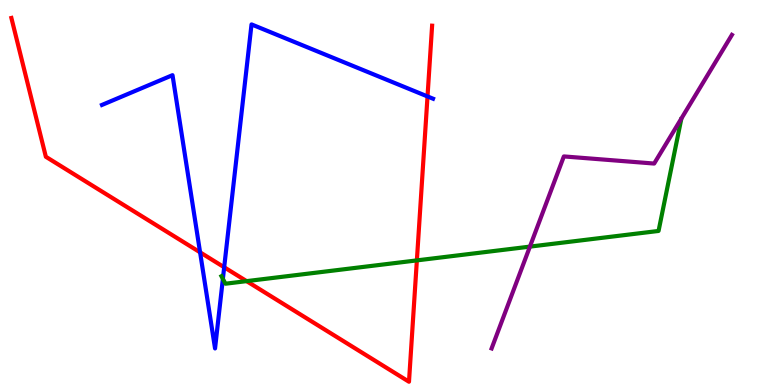[{'lines': ['blue', 'red'], 'intersections': [{'x': 2.58, 'y': 3.45}, {'x': 2.89, 'y': 3.06}, {'x': 5.52, 'y': 7.5}]}, {'lines': ['green', 'red'], 'intersections': [{'x': 3.18, 'y': 2.7}, {'x': 5.38, 'y': 3.24}]}, {'lines': ['purple', 'red'], 'intersections': []}, {'lines': ['blue', 'green'], 'intersections': [{'x': 2.88, 'y': 2.76}]}, {'lines': ['blue', 'purple'], 'intersections': []}, {'lines': ['green', 'purple'], 'intersections': [{'x': 6.84, 'y': 3.59}]}]